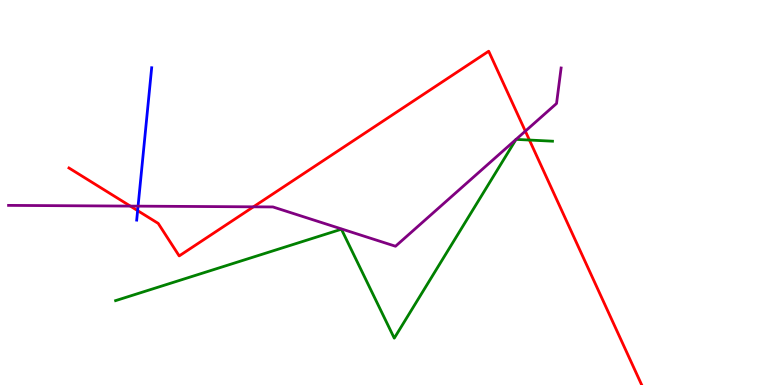[{'lines': ['blue', 'red'], 'intersections': [{'x': 1.78, 'y': 4.53}]}, {'lines': ['green', 'red'], 'intersections': [{'x': 6.83, 'y': 6.36}]}, {'lines': ['purple', 'red'], 'intersections': [{'x': 1.68, 'y': 4.65}, {'x': 3.27, 'y': 4.63}, {'x': 6.78, 'y': 6.59}]}, {'lines': ['blue', 'green'], 'intersections': []}, {'lines': ['blue', 'purple'], 'intersections': [{'x': 1.78, 'y': 4.65}]}, {'lines': ['green', 'purple'], 'intersections': []}]